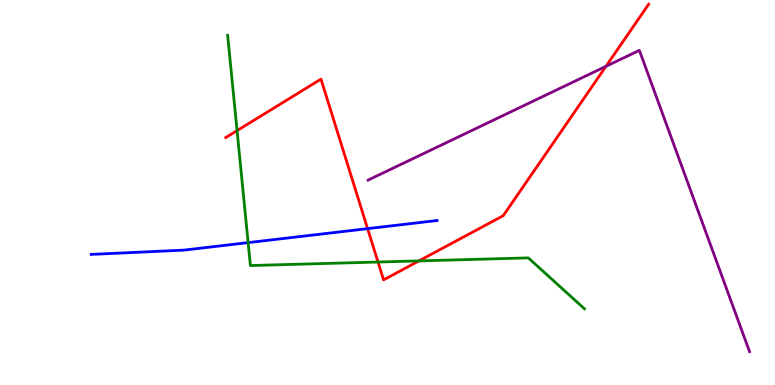[{'lines': ['blue', 'red'], 'intersections': [{'x': 4.74, 'y': 4.06}]}, {'lines': ['green', 'red'], 'intersections': [{'x': 3.06, 'y': 6.61}, {'x': 4.88, 'y': 3.19}, {'x': 5.41, 'y': 3.22}]}, {'lines': ['purple', 'red'], 'intersections': [{'x': 7.82, 'y': 8.28}]}, {'lines': ['blue', 'green'], 'intersections': [{'x': 3.2, 'y': 3.7}]}, {'lines': ['blue', 'purple'], 'intersections': []}, {'lines': ['green', 'purple'], 'intersections': []}]